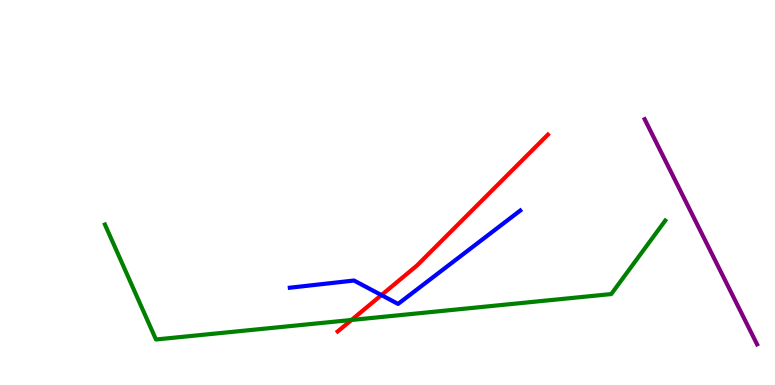[{'lines': ['blue', 'red'], 'intersections': [{'x': 4.92, 'y': 2.34}]}, {'lines': ['green', 'red'], 'intersections': [{'x': 4.54, 'y': 1.69}]}, {'lines': ['purple', 'red'], 'intersections': []}, {'lines': ['blue', 'green'], 'intersections': []}, {'lines': ['blue', 'purple'], 'intersections': []}, {'lines': ['green', 'purple'], 'intersections': []}]